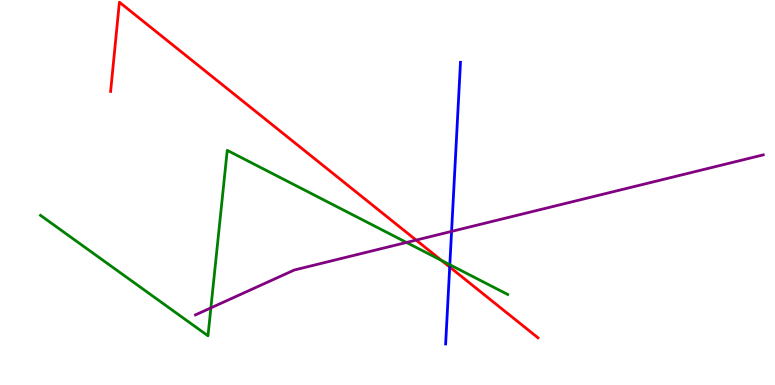[{'lines': ['blue', 'red'], 'intersections': [{'x': 5.8, 'y': 3.06}]}, {'lines': ['green', 'red'], 'intersections': [{'x': 5.7, 'y': 3.24}]}, {'lines': ['purple', 'red'], 'intersections': [{'x': 5.37, 'y': 3.76}]}, {'lines': ['blue', 'green'], 'intersections': [{'x': 5.8, 'y': 3.12}]}, {'lines': ['blue', 'purple'], 'intersections': [{'x': 5.83, 'y': 3.99}]}, {'lines': ['green', 'purple'], 'intersections': [{'x': 2.72, 'y': 2.0}, {'x': 5.25, 'y': 3.7}]}]